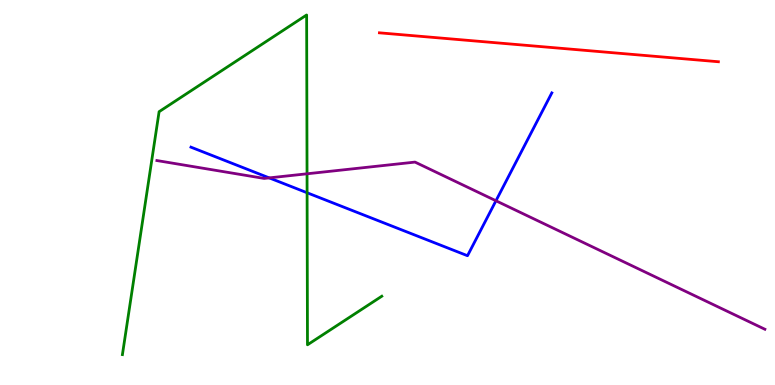[{'lines': ['blue', 'red'], 'intersections': []}, {'lines': ['green', 'red'], 'intersections': []}, {'lines': ['purple', 'red'], 'intersections': []}, {'lines': ['blue', 'green'], 'intersections': [{'x': 3.96, 'y': 4.99}]}, {'lines': ['blue', 'purple'], 'intersections': [{'x': 3.47, 'y': 5.38}, {'x': 6.4, 'y': 4.79}]}, {'lines': ['green', 'purple'], 'intersections': [{'x': 3.96, 'y': 5.49}]}]